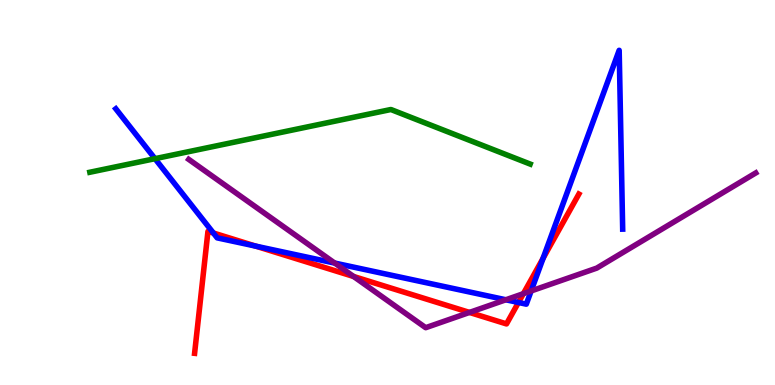[{'lines': ['blue', 'red'], 'intersections': [{'x': 2.75, 'y': 3.95}, {'x': 3.3, 'y': 3.61}, {'x': 6.69, 'y': 2.14}, {'x': 7.01, 'y': 3.29}]}, {'lines': ['green', 'red'], 'intersections': []}, {'lines': ['purple', 'red'], 'intersections': [{'x': 4.56, 'y': 2.82}, {'x': 6.06, 'y': 1.88}, {'x': 6.75, 'y': 2.37}]}, {'lines': ['blue', 'green'], 'intersections': [{'x': 2.0, 'y': 5.88}]}, {'lines': ['blue', 'purple'], 'intersections': [{'x': 4.32, 'y': 3.17}, {'x': 6.53, 'y': 2.21}, {'x': 6.85, 'y': 2.44}]}, {'lines': ['green', 'purple'], 'intersections': []}]